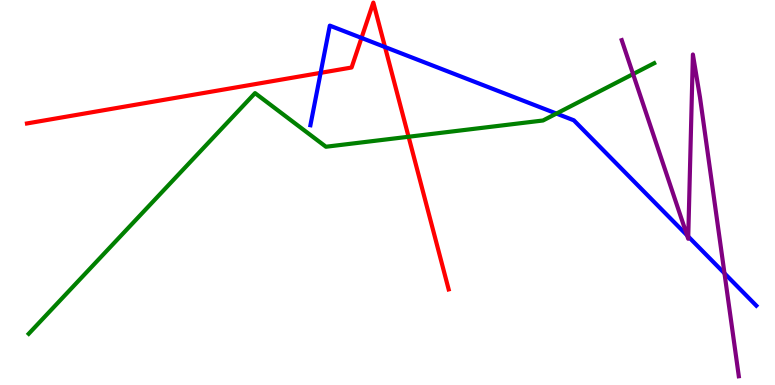[{'lines': ['blue', 'red'], 'intersections': [{'x': 4.14, 'y': 8.11}, {'x': 4.66, 'y': 9.02}, {'x': 4.97, 'y': 8.78}]}, {'lines': ['green', 'red'], 'intersections': [{'x': 5.27, 'y': 6.45}]}, {'lines': ['purple', 'red'], 'intersections': []}, {'lines': ['blue', 'green'], 'intersections': [{'x': 7.18, 'y': 7.05}]}, {'lines': ['blue', 'purple'], 'intersections': [{'x': 8.86, 'y': 3.89}, {'x': 8.88, 'y': 3.86}, {'x': 9.35, 'y': 2.9}]}, {'lines': ['green', 'purple'], 'intersections': [{'x': 8.17, 'y': 8.08}]}]